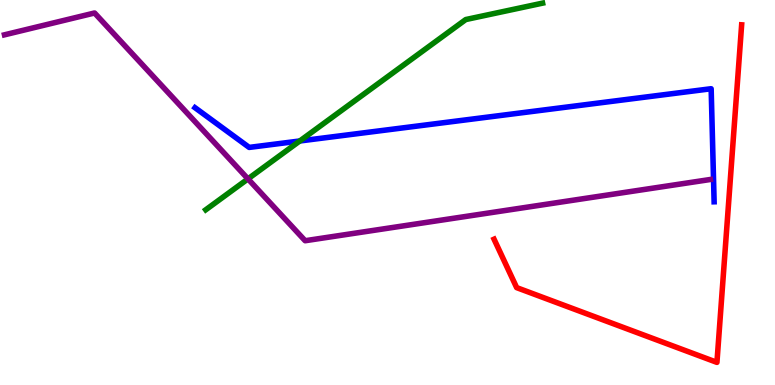[{'lines': ['blue', 'red'], 'intersections': []}, {'lines': ['green', 'red'], 'intersections': []}, {'lines': ['purple', 'red'], 'intersections': []}, {'lines': ['blue', 'green'], 'intersections': [{'x': 3.87, 'y': 6.34}]}, {'lines': ['blue', 'purple'], 'intersections': []}, {'lines': ['green', 'purple'], 'intersections': [{'x': 3.2, 'y': 5.35}]}]